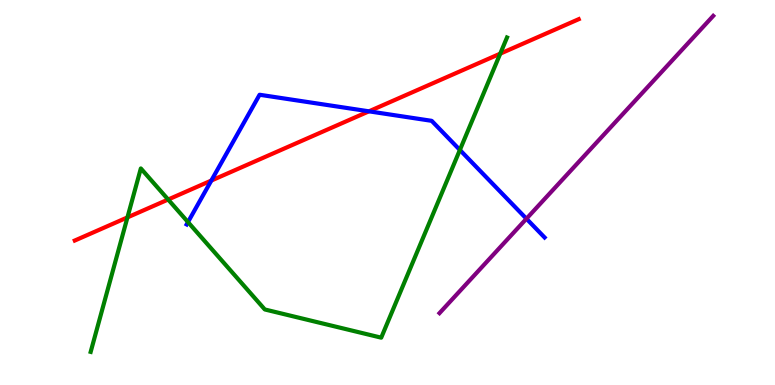[{'lines': ['blue', 'red'], 'intersections': [{'x': 2.73, 'y': 5.31}, {'x': 4.76, 'y': 7.11}]}, {'lines': ['green', 'red'], 'intersections': [{'x': 1.64, 'y': 4.35}, {'x': 2.17, 'y': 4.82}, {'x': 6.45, 'y': 8.61}]}, {'lines': ['purple', 'red'], 'intersections': []}, {'lines': ['blue', 'green'], 'intersections': [{'x': 2.43, 'y': 4.23}, {'x': 5.93, 'y': 6.1}]}, {'lines': ['blue', 'purple'], 'intersections': [{'x': 6.79, 'y': 4.32}]}, {'lines': ['green', 'purple'], 'intersections': []}]